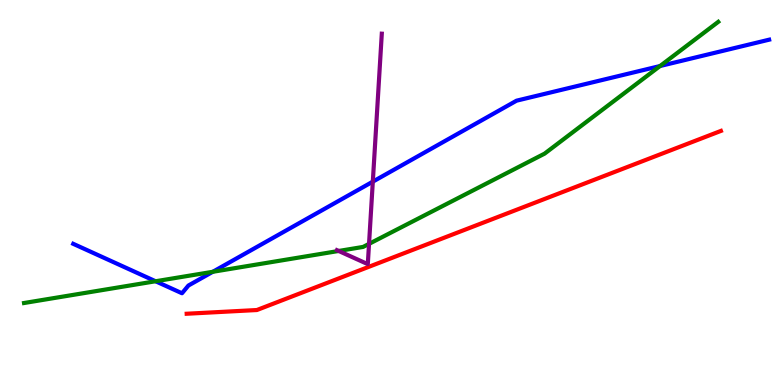[{'lines': ['blue', 'red'], 'intersections': []}, {'lines': ['green', 'red'], 'intersections': []}, {'lines': ['purple', 'red'], 'intersections': []}, {'lines': ['blue', 'green'], 'intersections': [{'x': 2.01, 'y': 2.69}, {'x': 2.75, 'y': 2.94}, {'x': 8.52, 'y': 8.28}]}, {'lines': ['blue', 'purple'], 'intersections': [{'x': 4.81, 'y': 5.28}]}, {'lines': ['green', 'purple'], 'intersections': [{'x': 4.37, 'y': 3.48}, {'x': 4.76, 'y': 3.67}]}]